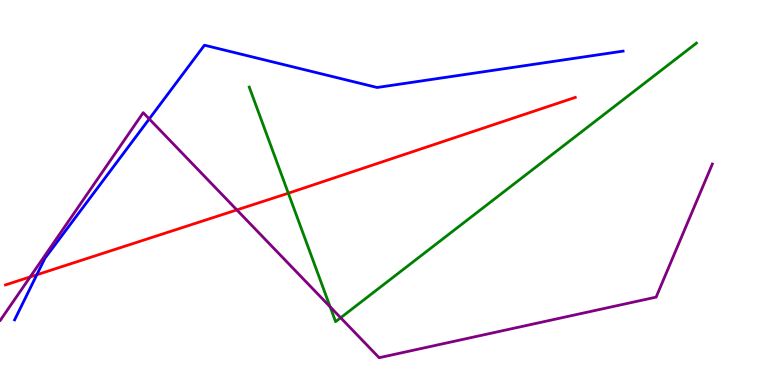[{'lines': ['blue', 'red'], 'intersections': [{'x': 0.475, 'y': 2.86}]}, {'lines': ['green', 'red'], 'intersections': [{'x': 3.72, 'y': 4.98}]}, {'lines': ['purple', 'red'], 'intersections': [{'x': 0.39, 'y': 2.81}, {'x': 3.06, 'y': 4.55}]}, {'lines': ['blue', 'green'], 'intersections': []}, {'lines': ['blue', 'purple'], 'intersections': [{'x': 1.93, 'y': 6.91}]}, {'lines': ['green', 'purple'], 'intersections': [{'x': 4.26, 'y': 2.03}, {'x': 4.4, 'y': 1.75}]}]